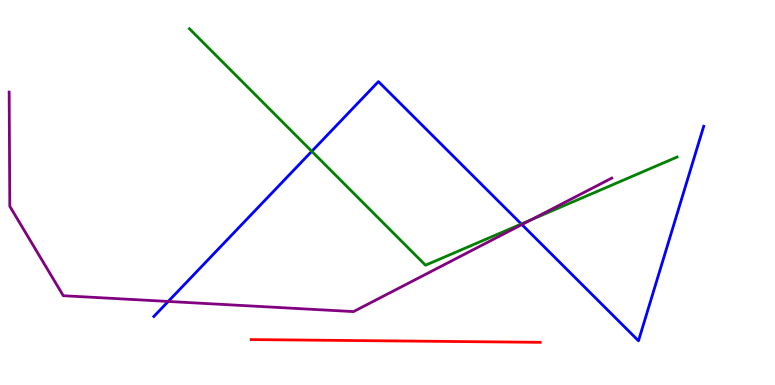[{'lines': ['blue', 'red'], 'intersections': []}, {'lines': ['green', 'red'], 'intersections': []}, {'lines': ['purple', 'red'], 'intersections': []}, {'lines': ['blue', 'green'], 'intersections': [{'x': 4.02, 'y': 6.07}, {'x': 6.73, 'y': 4.18}]}, {'lines': ['blue', 'purple'], 'intersections': [{'x': 2.17, 'y': 2.17}, {'x': 6.73, 'y': 4.17}]}, {'lines': ['green', 'purple'], 'intersections': [{'x': 6.85, 'y': 4.29}]}]